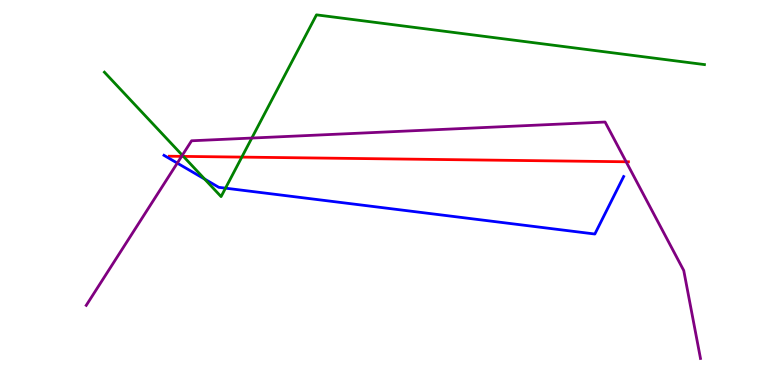[{'lines': ['blue', 'red'], 'intersections': []}, {'lines': ['green', 'red'], 'intersections': [{'x': 2.37, 'y': 5.94}, {'x': 3.12, 'y': 5.92}]}, {'lines': ['purple', 'red'], 'intersections': [{'x': 2.34, 'y': 5.94}, {'x': 8.08, 'y': 5.8}]}, {'lines': ['blue', 'green'], 'intersections': [{'x': 2.64, 'y': 5.35}, {'x': 2.91, 'y': 5.11}]}, {'lines': ['blue', 'purple'], 'intersections': [{'x': 2.29, 'y': 5.76}]}, {'lines': ['green', 'purple'], 'intersections': [{'x': 2.35, 'y': 5.97}, {'x': 3.25, 'y': 6.41}]}]